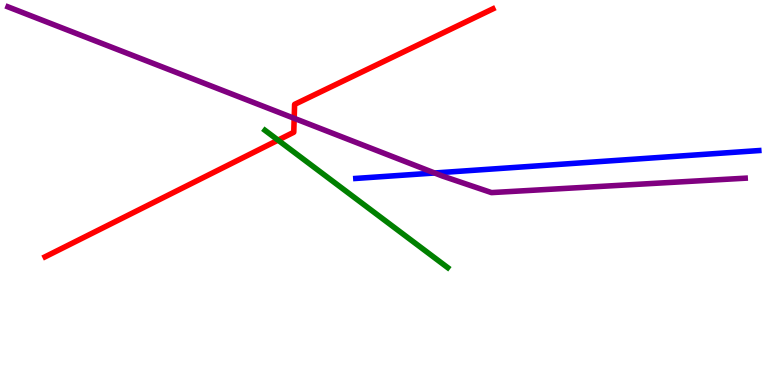[{'lines': ['blue', 'red'], 'intersections': []}, {'lines': ['green', 'red'], 'intersections': [{'x': 3.59, 'y': 6.36}]}, {'lines': ['purple', 'red'], 'intersections': [{'x': 3.8, 'y': 6.93}]}, {'lines': ['blue', 'green'], 'intersections': []}, {'lines': ['blue', 'purple'], 'intersections': [{'x': 5.61, 'y': 5.51}]}, {'lines': ['green', 'purple'], 'intersections': []}]